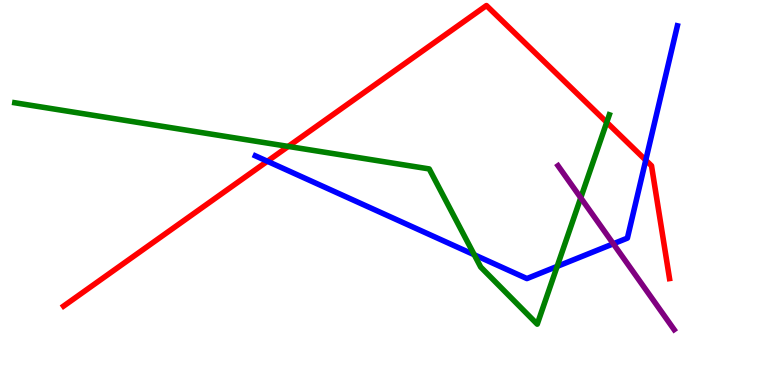[{'lines': ['blue', 'red'], 'intersections': [{'x': 3.45, 'y': 5.81}, {'x': 8.33, 'y': 5.84}]}, {'lines': ['green', 'red'], 'intersections': [{'x': 3.72, 'y': 6.2}, {'x': 7.83, 'y': 6.82}]}, {'lines': ['purple', 'red'], 'intersections': []}, {'lines': ['blue', 'green'], 'intersections': [{'x': 6.12, 'y': 3.38}, {'x': 7.19, 'y': 3.08}]}, {'lines': ['blue', 'purple'], 'intersections': [{'x': 7.91, 'y': 3.67}]}, {'lines': ['green', 'purple'], 'intersections': [{'x': 7.49, 'y': 4.86}]}]